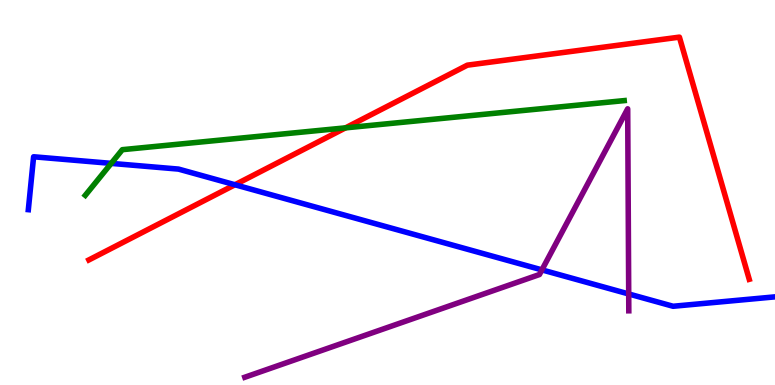[{'lines': ['blue', 'red'], 'intersections': [{'x': 3.03, 'y': 5.2}]}, {'lines': ['green', 'red'], 'intersections': [{'x': 4.46, 'y': 6.68}]}, {'lines': ['purple', 'red'], 'intersections': []}, {'lines': ['blue', 'green'], 'intersections': [{'x': 1.44, 'y': 5.76}]}, {'lines': ['blue', 'purple'], 'intersections': [{'x': 6.99, 'y': 2.99}, {'x': 8.11, 'y': 2.36}]}, {'lines': ['green', 'purple'], 'intersections': []}]